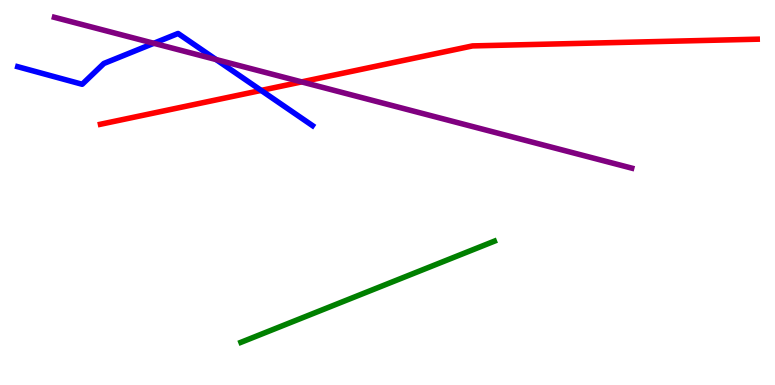[{'lines': ['blue', 'red'], 'intersections': [{'x': 3.37, 'y': 7.65}]}, {'lines': ['green', 'red'], 'intersections': []}, {'lines': ['purple', 'red'], 'intersections': [{'x': 3.89, 'y': 7.87}]}, {'lines': ['blue', 'green'], 'intersections': []}, {'lines': ['blue', 'purple'], 'intersections': [{'x': 1.98, 'y': 8.88}, {'x': 2.79, 'y': 8.45}]}, {'lines': ['green', 'purple'], 'intersections': []}]